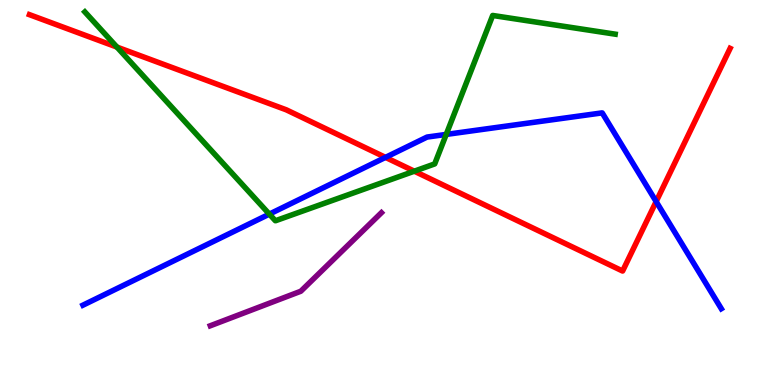[{'lines': ['blue', 'red'], 'intersections': [{'x': 4.97, 'y': 5.91}, {'x': 8.47, 'y': 4.76}]}, {'lines': ['green', 'red'], 'intersections': [{'x': 1.51, 'y': 8.78}, {'x': 5.35, 'y': 5.55}]}, {'lines': ['purple', 'red'], 'intersections': []}, {'lines': ['blue', 'green'], 'intersections': [{'x': 3.48, 'y': 4.44}, {'x': 5.76, 'y': 6.51}]}, {'lines': ['blue', 'purple'], 'intersections': []}, {'lines': ['green', 'purple'], 'intersections': []}]